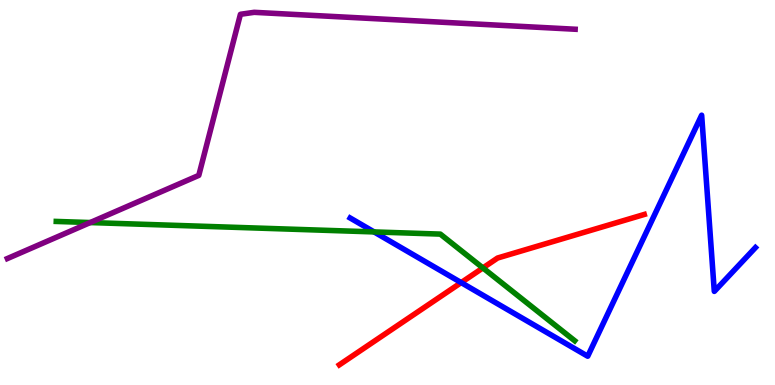[{'lines': ['blue', 'red'], 'intersections': [{'x': 5.95, 'y': 2.66}]}, {'lines': ['green', 'red'], 'intersections': [{'x': 6.23, 'y': 3.04}]}, {'lines': ['purple', 'red'], 'intersections': []}, {'lines': ['blue', 'green'], 'intersections': [{'x': 4.83, 'y': 3.98}]}, {'lines': ['blue', 'purple'], 'intersections': []}, {'lines': ['green', 'purple'], 'intersections': [{'x': 1.16, 'y': 4.22}]}]